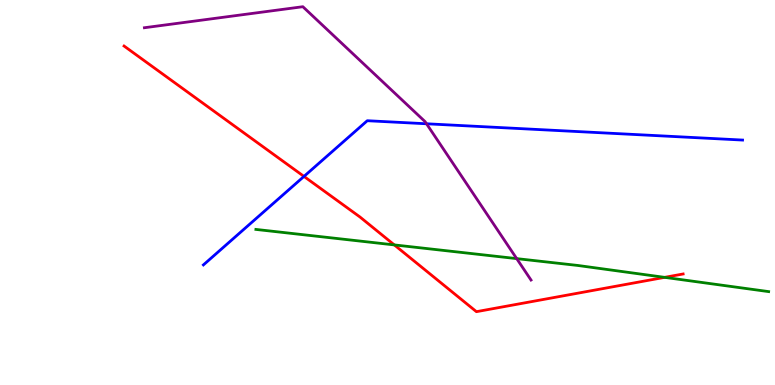[{'lines': ['blue', 'red'], 'intersections': [{'x': 3.92, 'y': 5.42}]}, {'lines': ['green', 'red'], 'intersections': [{'x': 5.09, 'y': 3.64}, {'x': 8.58, 'y': 2.8}]}, {'lines': ['purple', 'red'], 'intersections': []}, {'lines': ['blue', 'green'], 'intersections': []}, {'lines': ['blue', 'purple'], 'intersections': [{'x': 5.5, 'y': 6.79}]}, {'lines': ['green', 'purple'], 'intersections': [{'x': 6.67, 'y': 3.28}]}]